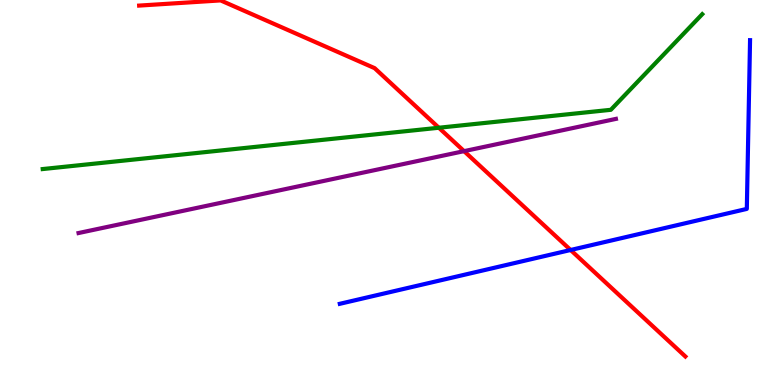[{'lines': ['blue', 'red'], 'intersections': [{'x': 7.36, 'y': 3.51}]}, {'lines': ['green', 'red'], 'intersections': [{'x': 5.66, 'y': 6.68}]}, {'lines': ['purple', 'red'], 'intersections': [{'x': 5.99, 'y': 6.07}]}, {'lines': ['blue', 'green'], 'intersections': []}, {'lines': ['blue', 'purple'], 'intersections': []}, {'lines': ['green', 'purple'], 'intersections': []}]